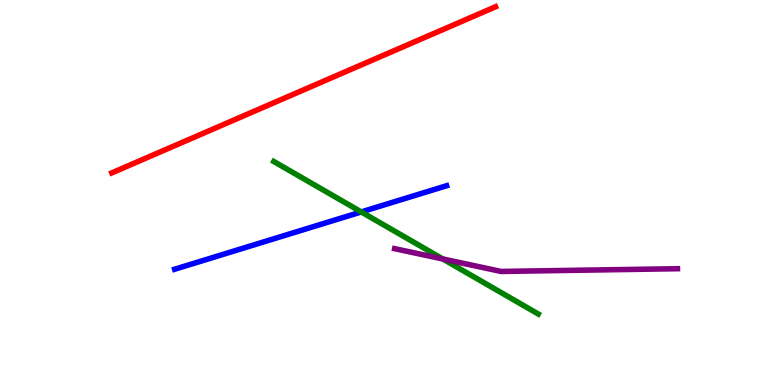[{'lines': ['blue', 'red'], 'intersections': []}, {'lines': ['green', 'red'], 'intersections': []}, {'lines': ['purple', 'red'], 'intersections': []}, {'lines': ['blue', 'green'], 'intersections': [{'x': 4.66, 'y': 4.5}]}, {'lines': ['blue', 'purple'], 'intersections': []}, {'lines': ['green', 'purple'], 'intersections': [{'x': 5.71, 'y': 3.27}]}]